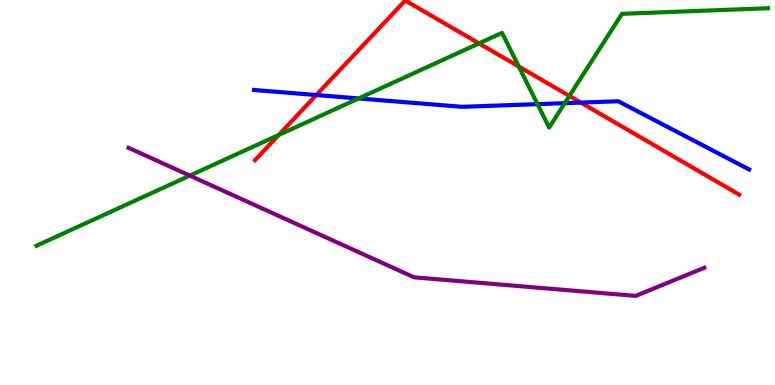[{'lines': ['blue', 'red'], 'intersections': [{'x': 4.08, 'y': 7.53}, {'x': 7.49, 'y': 7.34}]}, {'lines': ['green', 'red'], 'intersections': [{'x': 3.6, 'y': 6.49}, {'x': 6.18, 'y': 8.87}, {'x': 6.69, 'y': 8.27}, {'x': 7.35, 'y': 7.51}]}, {'lines': ['purple', 'red'], 'intersections': []}, {'lines': ['blue', 'green'], 'intersections': [{'x': 4.63, 'y': 7.44}, {'x': 6.94, 'y': 7.3}, {'x': 7.29, 'y': 7.32}]}, {'lines': ['blue', 'purple'], 'intersections': []}, {'lines': ['green', 'purple'], 'intersections': [{'x': 2.45, 'y': 5.44}]}]